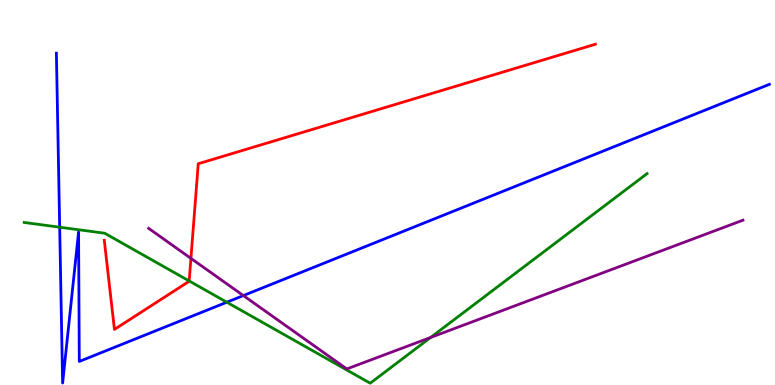[{'lines': ['blue', 'red'], 'intersections': []}, {'lines': ['green', 'red'], 'intersections': [{'x': 2.44, 'y': 2.7}]}, {'lines': ['purple', 'red'], 'intersections': [{'x': 2.46, 'y': 3.29}]}, {'lines': ['blue', 'green'], 'intersections': [{'x': 0.77, 'y': 4.1}, {'x': 2.93, 'y': 2.15}]}, {'lines': ['blue', 'purple'], 'intersections': [{'x': 3.14, 'y': 2.32}]}, {'lines': ['green', 'purple'], 'intersections': [{'x': 5.56, 'y': 1.23}]}]